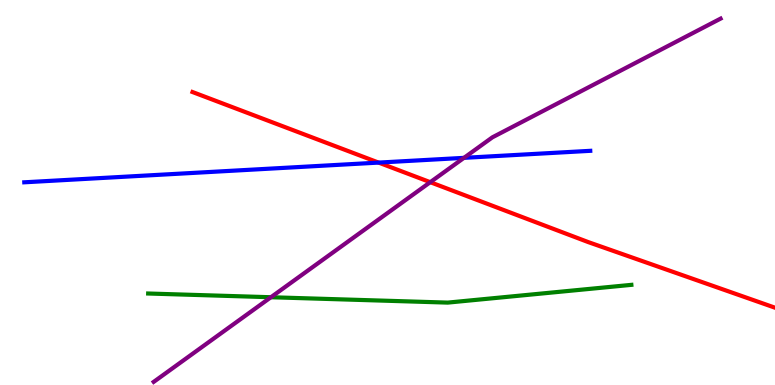[{'lines': ['blue', 'red'], 'intersections': [{'x': 4.89, 'y': 5.78}]}, {'lines': ['green', 'red'], 'intersections': []}, {'lines': ['purple', 'red'], 'intersections': [{'x': 5.55, 'y': 5.27}]}, {'lines': ['blue', 'green'], 'intersections': []}, {'lines': ['blue', 'purple'], 'intersections': [{'x': 5.99, 'y': 5.9}]}, {'lines': ['green', 'purple'], 'intersections': [{'x': 3.5, 'y': 2.28}]}]